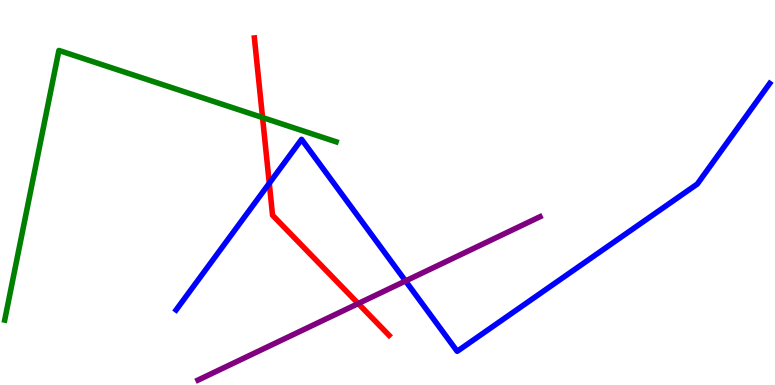[{'lines': ['blue', 'red'], 'intersections': [{'x': 3.47, 'y': 5.24}]}, {'lines': ['green', 'red'], 'intersections': [{'x': 3.39, 'y': 6.95}]}, {'lines': ['purple', 'red'], 'intersections': [{'x': 4.62, 'y': 2.12}]}, {'lines': ['blue', 'green'], 'intersections': []}, {'lines': ['blue', 'purple'], 'intersections': [{'x': 5.23, 'y': 2.7}]}, {'lines': ['green', 'purple'], 'intersections': []}]